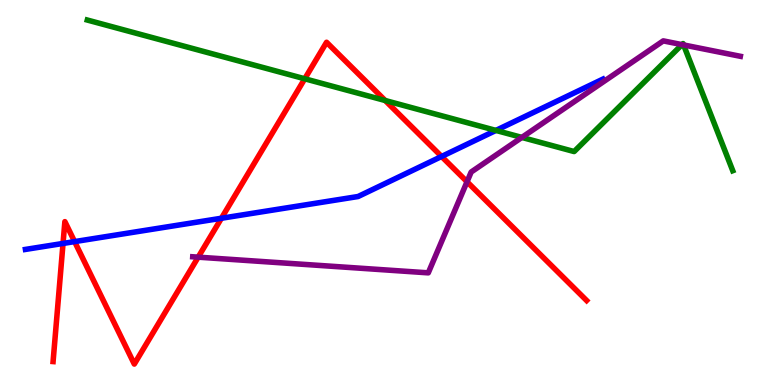[{'lines': ['blue', 'red'], 'intersections': [{'x': 0.813, 'y': 3.68}, {'x': 0.963, 'y': 3.72}, {'x': 2.86, 'y': 4.33}, {'x': 5.7, 'y': 5.94}]}, {'lines': ['green', 'red'], 'intersections': [{'x': 3.93, 'y': 7.95}, {'x': 4.97, 'y': 7.39}]}, {'lines': ['purple', 'red'], 'intersections': [{'x': 2.56, 'y': 3.32}, {'x': 6.03, 'y': 5.28}]}, {'lines': ['blue', 'green'], 'intersections': [{'x': 6.4, 'y': 6.61}]}, {'lines': ['blue', 'purple'], 'intersections': []}, {'lines': ['green', 'purple'], 'intersections': [{'x': 6.73, 'y': 6.43}, {'x': 8.8, 'y': 8.84}, {'x': 8.82, 'y': 8.83}]}]